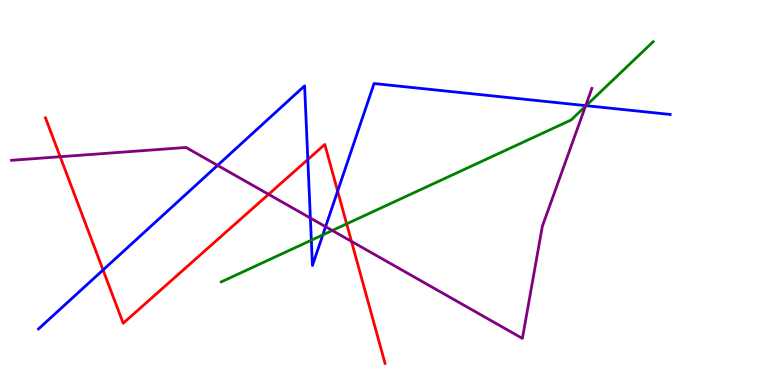[{'lines': ['blue', 'red'], 'intersections': [{'x': 1.33, 'y': 2.99}, {'x': 3.97, 'y': 5.86}, {'x': 4.36, 'y': 5.04}]}, {'lines': ['green', 'red'], 'intersections': [{'x': 4.47, 'y': 4.19}]}, {'lines': ['purple', 'red'], 'intersections': [{'x': 0.777, 'y': 5.93}, {'x': 3.47, 'y': 4.95}, {'x': 4.54, 'y': 3.73}]}, {'lines': ['blue', 'green'], 'intersections': [{'x': 4.02, 'y': 3.76}, {'x': 4.17, 'y': 3.9}, {'x': 7.56, 'y': 7.26}]}, {'lines': ['blue', 'purple'], 'intersections': [{'x': 2.81, 'y': 5.7}, {'x': 4.0, 'y': 4.34}, {'x': 4.2, 'y': 4.11}, {'x': 7.56, 'y': 7.26}]}, {'lines': ['green', 'purple'], 'intersections': [{'x': 4.29, 'y': 4.01}, {'x': 7.55, 'y': 7.24}]}]